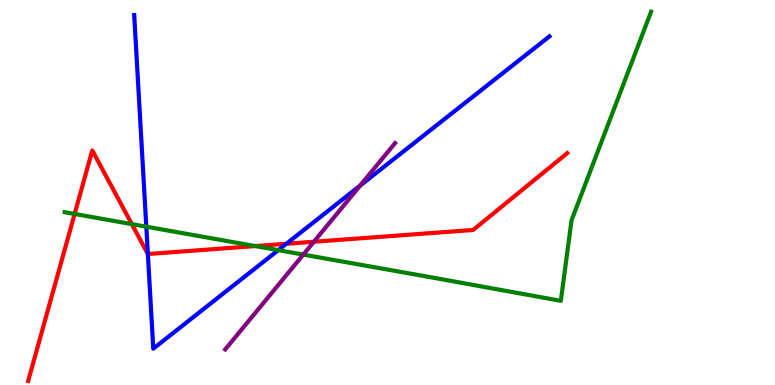[{'lines': ['blue', 'red'], 'intersections': [{'x': 1.91, 'y': 3.4}, {'x': 3.69, 'y': 3.67}]}, {'lines': ['green', 'red'], 'intersections': [{'x': 0.963, 'y': 4.44}, {'x': 1.7, 'y': 4.18}, {'x': 3.29, 'y': 3.61}]}, {'lines': ['purple', 'red'], 'intersections': [{'x': 4.05, 'y': 3.72}]}, {'lines': ['blue', 'green'], 'intersections': [{'x': 1.89, 'y': 4.11}, {'x': 3.59, 'y': 3.5}]}, {'lines': ['blue', 'purple'], 'intersections': [{'x': 4.65, 'y': 5.18}]}, {'lines': ['green', 'purple'], 'intersections': [{'x': 3.91, 'y': 3.39}]}]